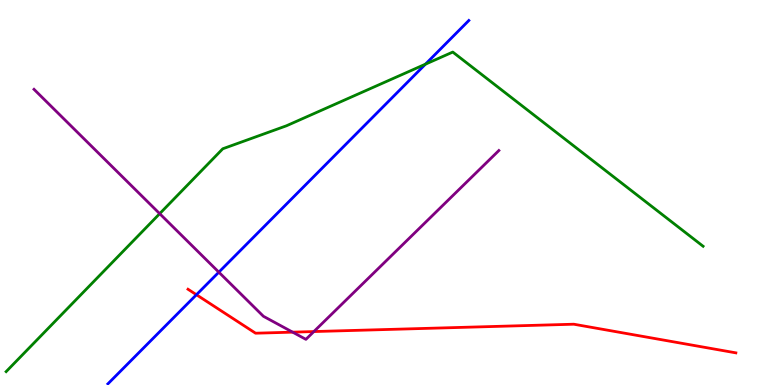[{'lines': ['blue', 'red'], 'intersections': [{'x': 2.53, 'y': 2.34}]}, {'lines': ['green', 'red'], 'intersections': []}, {'lines': ['purple', 'red'], 'intersections': [{'x': 3.78, 'y': 1.37}, {'x': 4.05, 'y': 1.39}]}, {'lines': ['blue', 'green'], 'intersections': [{'x': 5.49, 'y': 8.33}]}, {'lines': ['blue', 'purple'], 'intersections': [{'x': 2.82, 'y': 2.93}]}, {'lines': ['green', 'purple'], 'intersections': [{'x': 2.06, 'y': 4.45}]}]